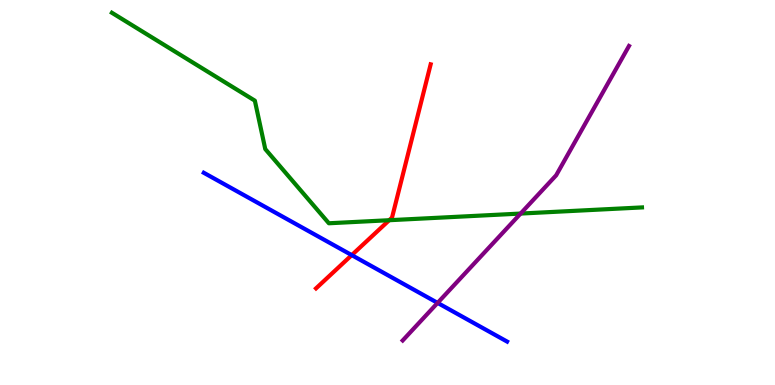[{'lines': ['blue', 'red'], 'intersections': [{'x': 4.54, 'y': 3.37}]}, {'lines': ['green', 'red'], 'intersections': [{'x': 5.02, 'y': 4.28}]}, {'lines': ['purple', 'red'], 'intersections': []}, {'lines': ['blue', 'green'], 'intersections': []}, {'lines': ['blue', 'purple'], 'intersections': [{'x': 5.65, 'y': 2.13}]}, {'lines': ['green', 'purple'], 'intersections': [{'x': 6.72, 'y': 4.45}]}]